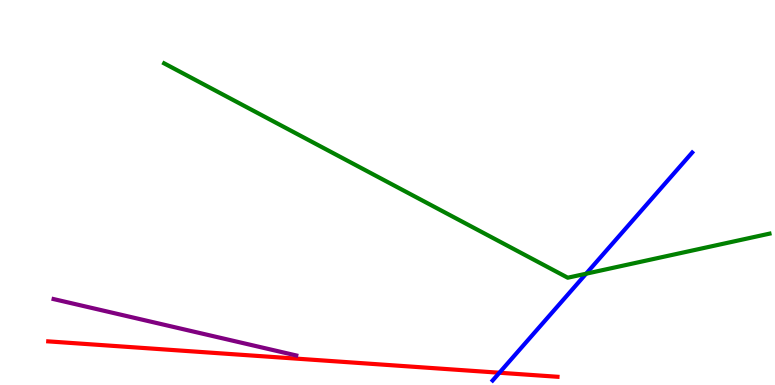[{'lines': ['blue', 'red'], 'intersections': [{'x': 6.44, 'y': 0.319}]}, {'lines': ['green', 'red'], 'intersections': []}, {'lines': ['purple', 'red'], 'intersections': []}, {'lines': ['blue', 'green'], 'intersections': [{'x': 7.56, 'y': 2.89}]}, {'lines': ['blue', 'purple'], 'intersections': []}, {'lines': ['green', 'purple'], 'intersections': []}]